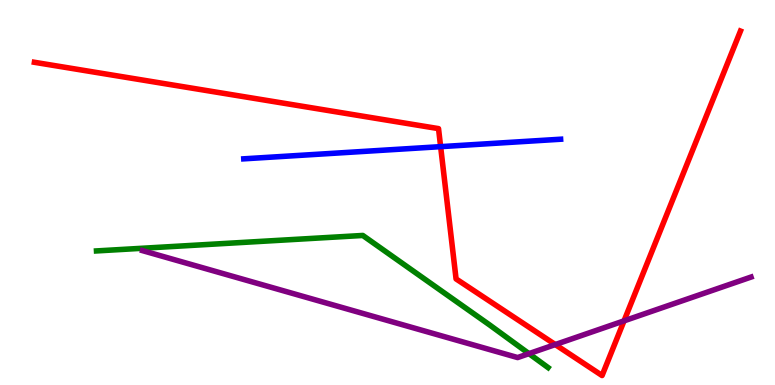[{'lines': ['blue', 'red'], 'intersections': [{'x': 5.69, 'y': 6.19}]}, {'lines': ['green', 'red'], 'intersections': []}, {'lines': ['purple', 'red'], 'intersections': [{'x': 7.16, 'y': 1.05}, {'x': 8.05, 'y': 1.67}]}, {'lines': ['blue', 'green'], 'intersections': []}, {'lines': ['blue', 'purple'], 'intersections': []}, {'lines': ['green', 'purple'], 'intersections': [{'x': 6.83, 'y': 0.815}]}]